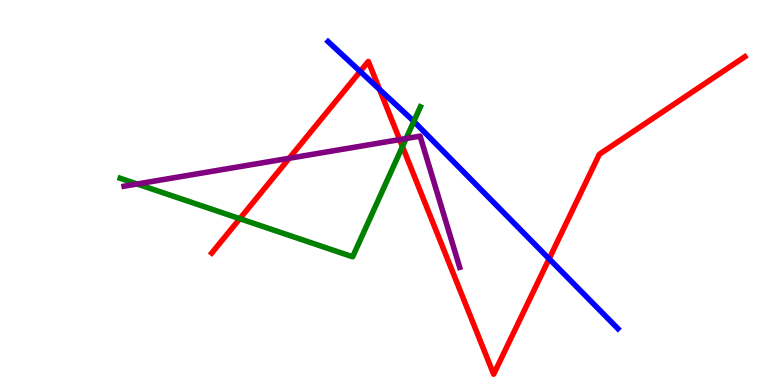[{'lines': ['blue', 'red'], 'intersections': [{'x': 4.65, 'y': 8.14}, {'x': 4.9, 'y': 7.68}, {'x': 7.09, 'y': 3.28}]}, {'lines': ['green', 'red'], 'intersections': [{'x': 3.09, 'y': 4.32}, {'x': 5.19, 'y': 6.19}]}, {'lines': ['purple', 'red'], 'intersections': [{'x': 3.73, 'y': 5.89}, {'x': 5.16, 'y': 6.37}]}, {'lines': ['blue', 'green'], 'intersections': [{'x': 5.34, 'y': 6.85}]}, {'lines': ['blue', 'purple'], 'intersections': []}, {'lines': ['green', 'purple'], 'intersections': [{'x': 1.77, 'y': 5.22}, {'x': 5.24, 'y': 6.4}]}]